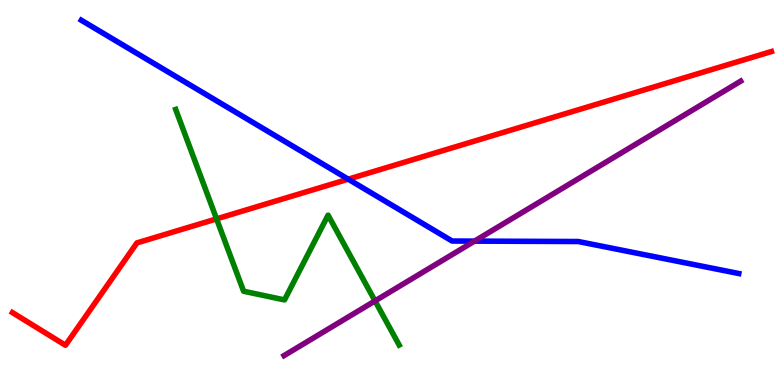[{'lines': ['blue', 'red'], 'intersections': [{'x': 4.49, 'y': 5.35}]}, {'lines': ['green', 'red'], 'intersections': [{'x': 2.79, 'y': 4.31}]}, {'lines': ['purple', 'red'], 'intersections': []}, {'lines': ['blue', 'green'], 'intersections': []}, {'lines': ['blue', 'purple'], 'intersections': [{'x': 6.12, 'y': 3.74}]}, {'lines': ['green', 'purple'], 'intersections': [{'x': 4.84, 'y': 2.18}]}]